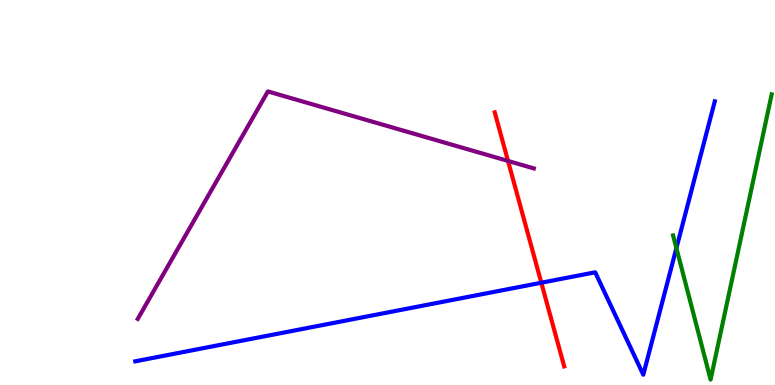[{'lines': ['blue', 'red'], 'intersections': [{'x': 6.98, 'y': 2.66}]}, {'lines': ['green', 'red'], 'intersections': []}, {'lines': ['purple', 'red'], 'intersections': [{'x': 6.56, 'y': 5.82}]}, {'lines': ['blue', 'green'], 'intersections': [{'x': 8.73, 'y': 3.56}]}, {'lines': ['blue', 'purple'], 'intersections': []}, {'lines': ['green', 'purple'], 'intersections': []}]